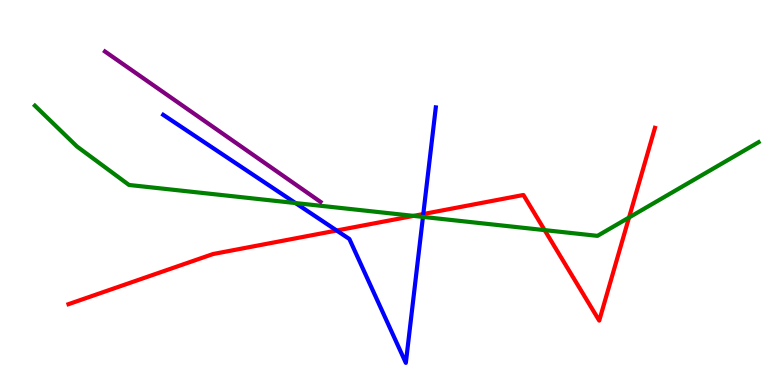[{'lines': ['blue', 'red'], 'intersections': [{'x': 4.34, 'y': 4.01}, {'x': 5.46, 'y': 4.44}]}, {'lines': ['green', 'red'], 'intersections': [{'x': 5.34, 'y': 4.39}, {'x': 7.03, 'y': 4.02}, {'x': 8.12, 'y': 4.35}]}, {'lines': ['purple', 'red'], 'intersections': []}, {'lines': ['blue', 'green'], 'intersections': [{'x': 3.81, 'y': 4.73}, {'x': 5.46, 'y': 4.37}]}, {'lines': ['blue', 'purple'], 'intersections': []}, {'lines': ['green', 'purple'], 'intersections': []}]